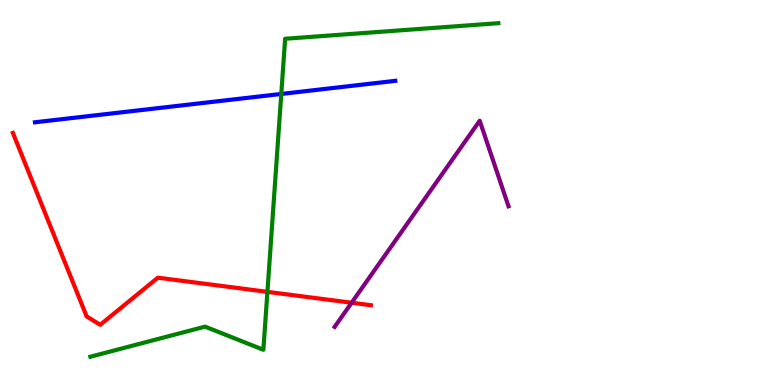[{'lines': ['blue', 'red'], 'intersections': []}, {'lines': ['green', 'red'], 'intersections': [{'x': 3.45, 'y': 2.42}]}, {'lines': ['purple', 'red'], 'intersections': [{'x': 4.54, 'y': 2.14}]}, {'lines': ['blue', 'green'], 'intersections': [{'x': 3.63, 'y': 7.56}]}, {'lines': ['blue', 'purple'], 'intersections': []}, {'lines': ['green', 'purple'], 'intersections': []}]